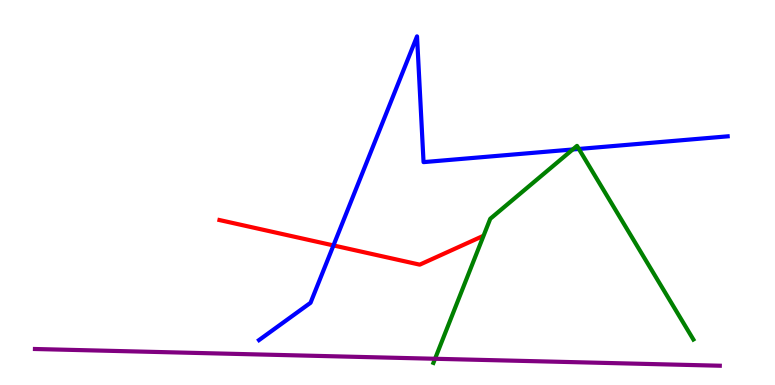[{'lines': ['blue', 'red'], 'intersections': [{'x': 4.3, 'y': 3.63}]}, {'lines': ['green', 'red'], 'intersections': []}, {'lines': ['purple', 'red'], 'intersections': []}, {'lines': ['blue', 'green'], 'intersections': [{'x': 7.39, 'y': 6.12}, {'x': 7.47, 'y': 6.13}]}, {'lines': ['blue', 'purple'], 'intersections': []}, {'lines': ['green', 'purple'], 'intersections': [{'x': 5.61, 'y': 0.681}]}]